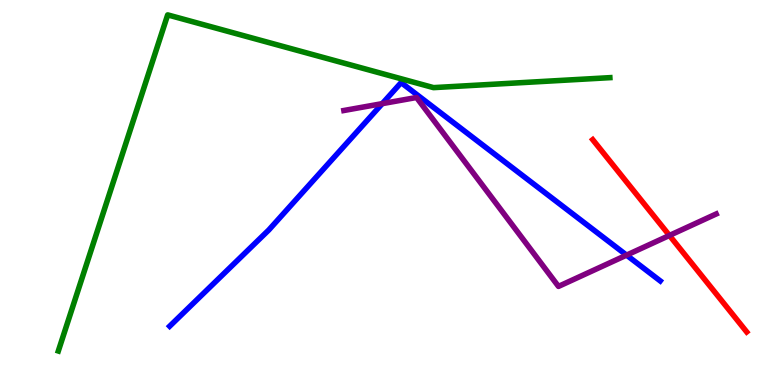[{'lines': ['blue', 'red'], 'intersections': []}, {'lines': ['green', 'red'], 'intersections': []}, {'lines': ['purple', 'red'], 'intersections': [{'x': 8.64, 'y': 3.88}]}, {'lines': ['blue', 'green'], 'intersections': []}, {'lines': ['blue', 'purple'], 'intersections': [{'x': 4.93, 'y': 7.31}, {'x': 8.08, 'y': 3.37}]}, {'lines': ['green', 'purple'], 'intersections': []}]